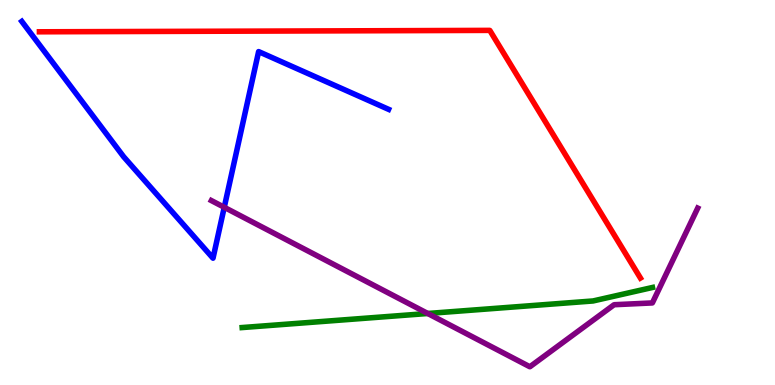[{'lines': ['blue', 'red'], 'intersections': []}, {'lines': ['green', 'red'], 'intersections': []}, {'lines': ['purple', 'red'], 'intersections': []}, {'lines': ['blue', 'green'], 'intersections': []}, {'lines': ['blue', 'purple'], 'intersections': [{'x': 2.89, 'y': 4.62}]}, {'lines': ['green', 'purple'], 'intersections': [{'x': 5.52, 'y': 1.86}]}]